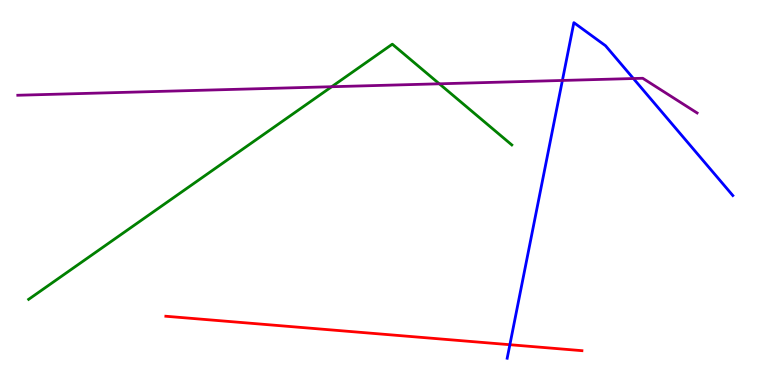[{'lines': ['blue', 'red'], 'intersections': [{'x': 6.58, 'y': 1.05}]}, {'lines': ['green', 'red'], 'intersections': []}, {'lines': ['purple', 'red'], 'intersections': []}, {'lines': ['blue', 'green'], 'intersections': []}, {'lines': ['blue', 'purple'], 'intersections': [{'x': 7.26, 'y': 7.91}, {'x': 8.17, 'y': 7.96}]}, {'lines': ['green', 'purple'], 'intersections': [{'x': 4.28, 'y': 7.75}, {'x': 5.67, 'y': 7.82}]}]